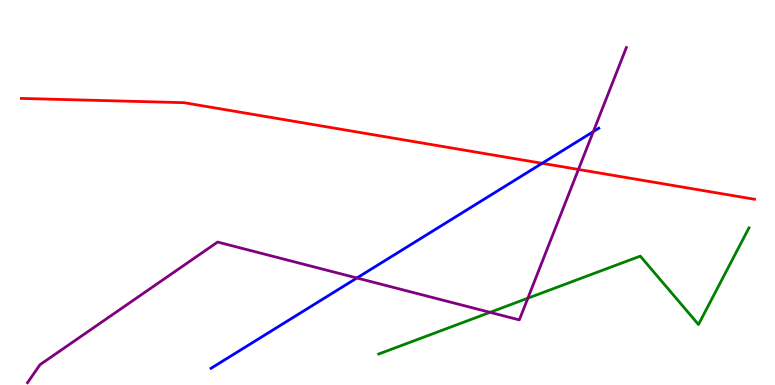[{'lines': ['blue', 'red'], 'intersections': [{'x': 7.0, 'y': 5.76}]}, {'lines': ['green', 'red'], 'intersections': []}, {'lines': ['purple', 'red'], 'intersections': [{'x': 7.46, 'y': 5.6}]}, {'lines': ['blue', 'green'], 'intersections': []}, {'lines': ['blue', 'purple'], 'intersections': [{'x': 4.61, 'y': 2.78}, {'x': 7.66, 'y': 6.58}]}, {'lines': ['green', 'purple'], 'intersections': [{'x': 6.32, 'y': 1.89}, {'x': 6.81, 'y': 2.25}]}]